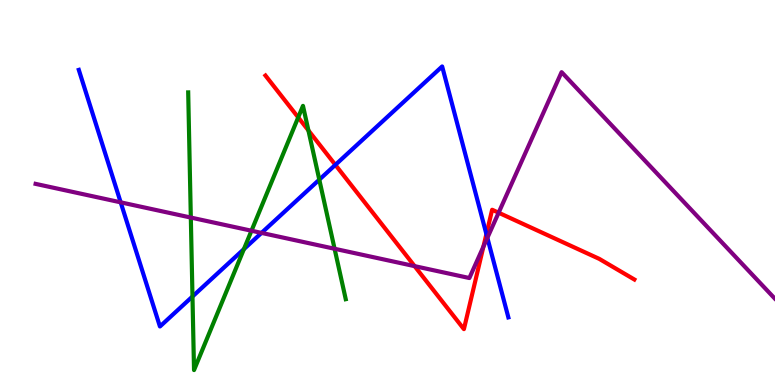[{'lines': ['blue', 'red'], 'intersections': [{'x': 4.33, 'y': 5.72}, {'x': 6.28, 'y': 3.92}]}, {'lines': ['green', 'red'], 'intersections': [{'x': 3.85, 'y': 6.95}, {'x': 3.98, 'y': 6.61}]}, {'lines': ['purple', 'red'], 'intersections': [{'x': 5.35, 'y': 3.09}, {'x': 6.24, 'y': 3.59}, {'x': 6.43, 'y': 4.47}]}, {'lines': ['blue', 'green'], 'intersections': [{'x': 2.48, 'y': 2.3}, {'x': 3.15, 'y': 3.53}, {'x': 4.12, 'y': 5.33}]}, {'lines': ['blue', 'purple'], 'intersections': [{'x': 1.56, 'y': 4.74}, {'x': 3.37, 'y': 3.95}, {'x': 6.29, 'y': 3.82}]}, {'lines': ['green', 'purple'], 'intersections': [{'x': 2.46, 'y': 4.35}, {'x': 3.24, 'y': 4.01}, {'x': 4.32, 'y': 3.54}]}]